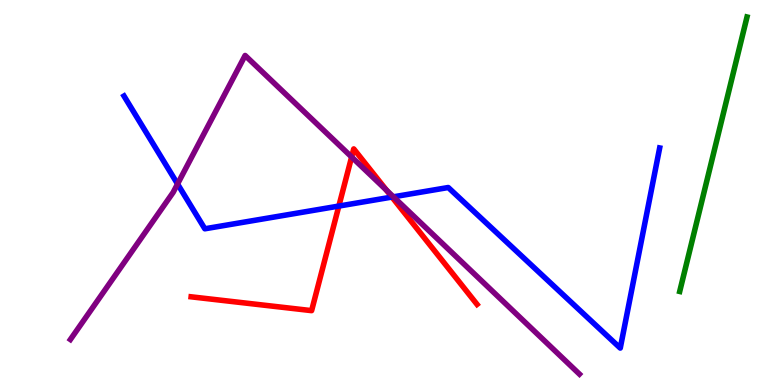[{'lines': ['blue', 'red'], 'intersections': [{'x': 4.37, 'y': 4.65}, {'x': 5.06, 'y': 4.88}]}, {'lines': ['green', 'red'], 'intersections': []}, {'lines': ['purple', 'red'], 'intersections': [{'x': 4.54, 'y': 5.92}, {'x': 4.99, 'y': 5.06}]}, {'lines': ['blue', 'green'], 'intersections': []}, {'lines': ['blue', 'purple'], 'intersections': [{'x': 2.29, 'y': 5.22}, {'x': 5.08, 'y': 4.89}]}, {'lines': ['green', 'purple'], 'intersections': []}]